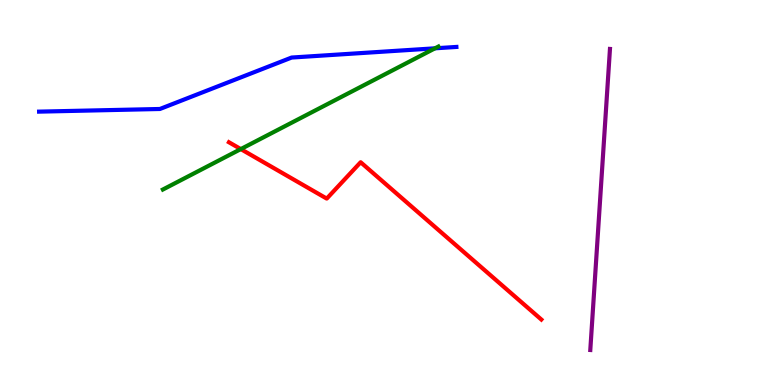[{'lines': ['blue', 'red'], 'intersections': []}, {'lines': ['green', 'red'], 'intersections': [{'x': 3.11, 'y': 6.13}]}, {'lines': ['purple', 'red'], 'intersections': []}, {'lines': ['blue', 'green'], 'intersections': [{'x': 5.61, 'y': 8.75}]}, {'lines': ['blue', 'purple'], 'intersections': []}, {'lines': ['green', 'purple'], 'intersections': []}]